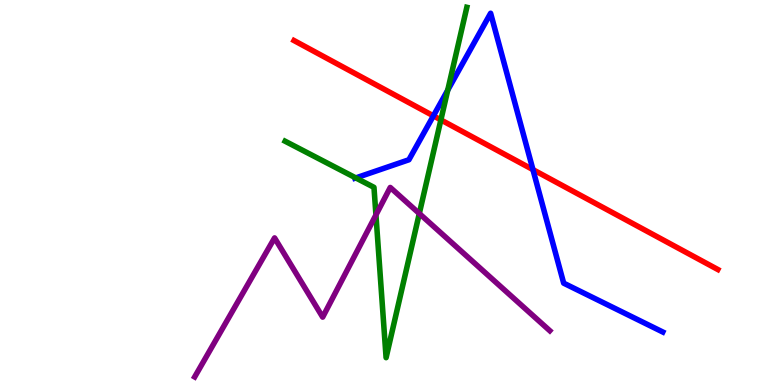[{'lines': ['blue', 'red'], 'intersections': [{'x': 5.59, 'y': 6.99}, {'x': 6.88, 'y': 5.59}]}, {'lines': ['green', 'red'], 'intersections': [{'x': 5.69, 'y': 6.89}]}, {'lines': ['purple', 'red'], 'intersections': []}, {'lines': ['blue', 'green'], 'intersections': [{'x': 4.59, 'y': 5.38}, {'x': 5.78, 'y': 7.66}]}, {'lines': ['blue', 'purple'], 'intersections': []}, {'lines': ['green', 'purple'], 'intersections': [{'x': 4.85, 'y': 4.42}, {'x': 5.41, 'y': 4.45}]}]